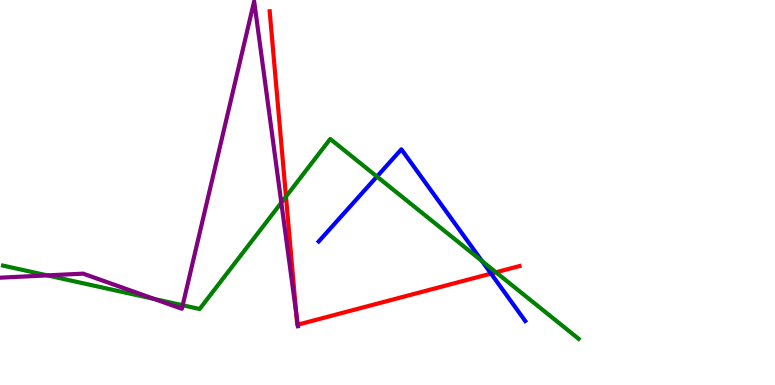[{'lines': ['blue', 'red'], 'intersections': [{'x': 6.34, 'y': 2.89}]}, {'lines': ['green', 'red'], 'intersections': [{'x': 3.69, 'y': 4.89}, {'x': 6.4, 'y': 2.93}]}, {'lines': ['purple', 'red'], 'intersections': [{'x': 3.82, 'y': 1.87}, {'x': 3.84, 'y': 1.57}]}, {'lines': ['blue', 'green'], 'intersections': [{'x': 4.86, 'y': 5.41}, {'x': 6.22, 'y': 3.22}]}, {'lines': ['blue', 'purple'], 'intersections': []}, {'lines': ['green', 'purple'], 'intersections': [{'x': 0.611, 'y': 2.85}, {'x': 1.99, 'y': 2.23}, {'x': 2.36, 'y': 2.07}, {'x': 3.63, 'y': 4.74}]}]